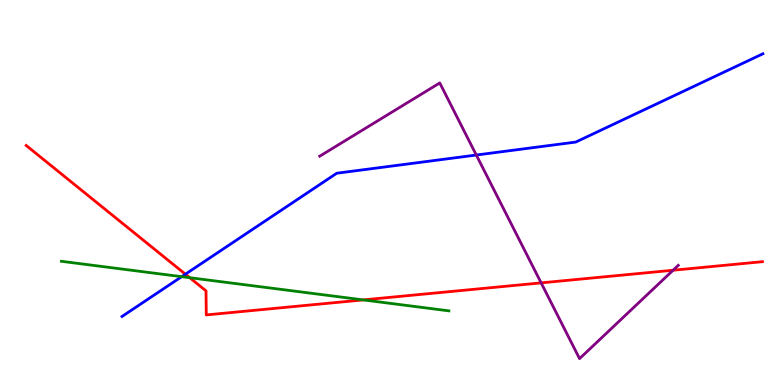[{'lines': ['blue', 'red'], 'intersections': [{'x': 2.39, 'y': 2.88}]}, {'lines': ['green', 'red'], 'intersections': [{'x': 2.45, 'y': 2.79}, {'x': 4.69, 'y': 2.21}]}, {'lines': ['purple', 'red'], 'intersections': [{'x': 6.98, 'y': 2.65}, {'x': 8.68, 'y': 2.98}]}, {'lines': ['blue', 'green'], 'intersections': [{'x': 2.34, 'y': 2.81}]}, {'lines': ['blue', 'purple'], 'intersections': [{'x': 6.15, 'y': 5.97}]}, {'lines': ['green', 'purple'], 'intersections': []}]